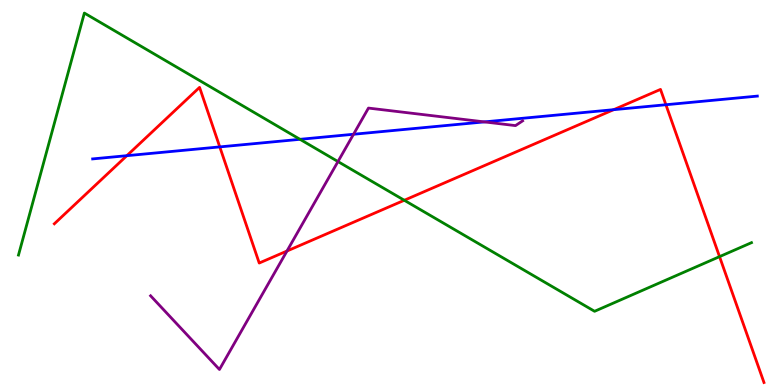[{'lines': ['blue', 'red'], 'intersections': [{'x': 1.64, 'y': 5.96}, {'x': 2.84, 'y': 6.18}, {'x': 7.92, 'y': 7.15}, {'x': 8.59, 'y': 7.28}]}, {'lines': ['green', 'red'], 'intersections': [{'x': 5.22, 'y': 4.8}, {'x': 9.28, 'y': 3.33}]}, {'lines': ['purple', 'red'], 'intersections': [{'x': 3.7, 'y': 3.48}]}, {'lines': ['blue', 'green'], 'intersections': [{'x': 3.87, 'y': 6.38}]}, {'lines': ['blue', 'purple'], 'intersections': [{'x': 4.56, 'y': 6.51}, {'x': 6.25, 'y': 6.83}]}, {'lines': ['green', 'purple'], 'intersections': [{'x': 4.36, 'y': 5.8}]}]